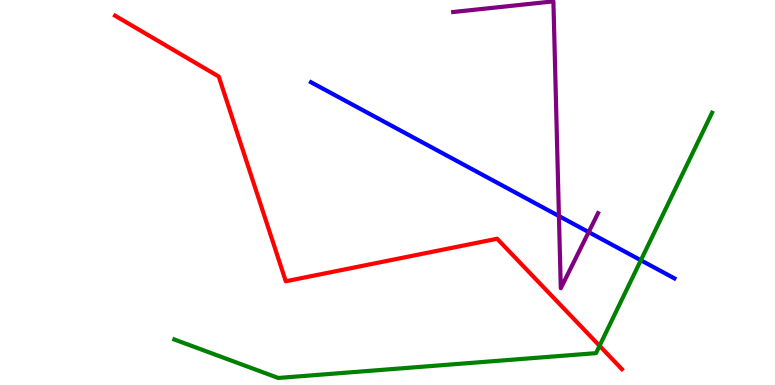[{'lines': ['blue', 'red'], 'intersections': []}, {'lines': ['green', 'red'], 'intersections': [{'x': 7.74, 'y': 1.02}]}, {'lines': ['purple', 'red'], 'intersections': []}, {'lines': ['blue', 'green'], 'intersections': [{'x': 8.27, 'y': 3.24}]}, {'lines': ['blue', 'purple'], 'intersections': [{'x': 7.21, 'y': 4.39}, {'x': 7.6, 'y': 3.97}]}, {'lines': ['green', 'purple'], 'intersections': []}]